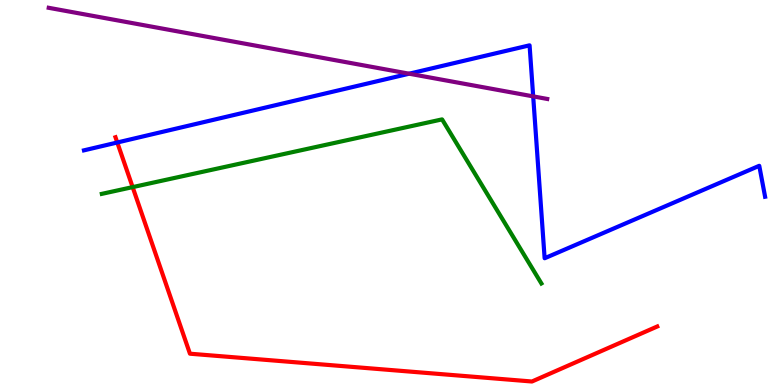[{'lines': ['blue', 'red'], 'intersections': [{'x': 1.51, 'y': 6.3}]}, {'lines': ['green', 'red'], 'intersections': [{'x': 1.71, 'y': 5.14}]}, {'lines': ['purple', 'red'], 'intersections': []}, {'lines': ['blue', 'green'], 'intersections': []}, {'lines': ['blue', 'purple'], 'intersections': [{'x': 5.28, 'y': 8.09}, {'x': 6.88, 'y': 7.5}]}, {'lines': ['green', 'purple'], 'intersections': []}]